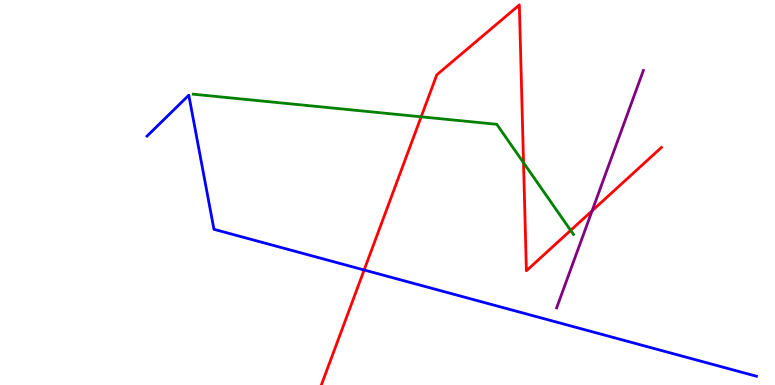[{'lines': ['blue', 'red'], 'intersections': [{'x': 4.7, 'y': 2.99}]}, {'lines': ['green', 'red'], 'intersections': [{'x': 5.43, 'y': 6.97}, {'x': 6.76, 'y': 5.77}, {'x': 7.36, 'y': 4.02}]}, {'lines': ['purple', 'red'], 'intersections': [{'x': 7.64, 'y': 4.53}]}, {'lines': ['blue', 'green'], 'intersections': []}, {'lines': ['blue', 'purple'], 'intersections': []}, {'lines': ['green', 'purple'], 'intersections': []}]